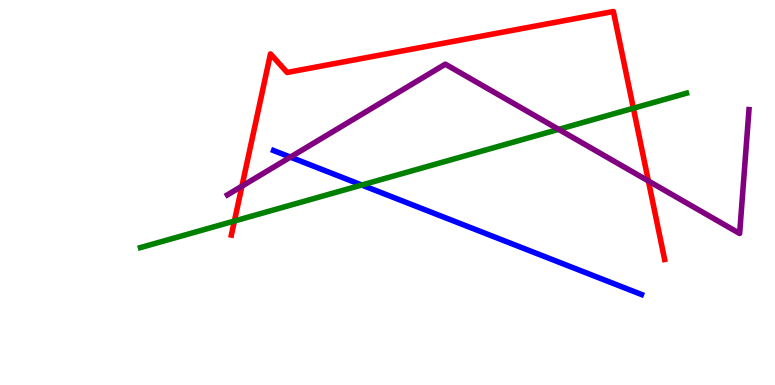[{'lines': ['blue', 'red'], 'intersections': []}, {'lines': ['green', 'red'], 'intersections': [{'x': 3.02, 'y': 4.26}, {'x': 8.17, 'y': 7.19}]}, {'lines': ['purple', 'red'], 'intersections': [{'x': 3.12, 'y': 5.16}, {'x': 8.37, 'y': 5.3}]}, {'lines': ['blue', 'green'], 'intersections': [{'x': 4.67, 'y': 5.19}]}, {'lines': ['blue', 'purple'], 'intersections': [{'x': 3.75, 'y': 5.92}]}, {'lines': ['green', 'purple'], 'intersections': [{'x': 7.21, 'y': 6.64}]}]